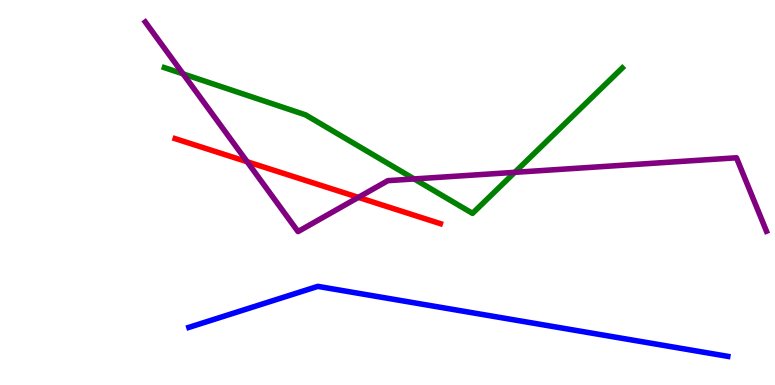[{'lines': ['blue', 'red'], 'intersections': []}, {'lines': ['green', 'red'], 'intersections': []}, {'lines': ['purple', 'red'], 'intersections': [{'x': 3.19, 'y': 5.8}, {'x': 4.62, 'y': 4.87}]}, {'lines': ['blue', 'green'], 'intersections': []}, {'lines': ['blue', 'purple'], 'intersections': []}, {'lines': ['green', 'purple'], 'intersections': [{'x': 2.36, 'y': 8.08}, {'x': 5.34, 'y': 5.35}, {'x': 6.64, 'y': 5.52}]}]